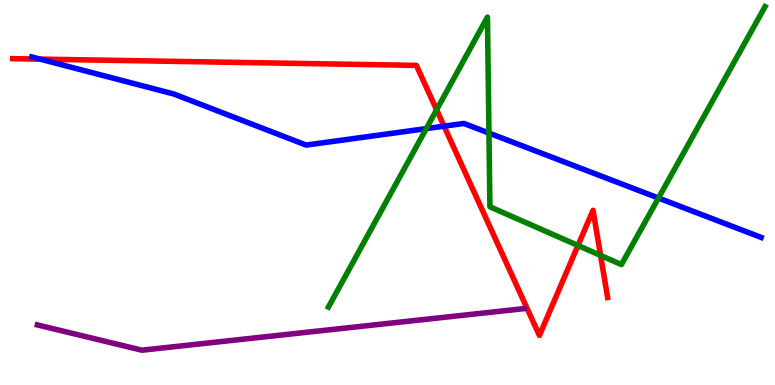[{'lines': ['blue', 'red'], 'intersections': [{'x': 0.518, 'y': 8.46}, {'x': 5.73, 'y': 6.72}]}, {'lines': ['green', 'red'], 'intersections': [{'x': 5.63, 'y': 7.15}, {'x': 7.46, 'y': 3.62}, {'x': 7.75, 'y': 3.37}]}, {'lines': ['purple', 'red'], 'intersections': []}, {'lines': ['blue', 'green'], 'intersections': [{'x': 5.5, 'y': 6.66}, {'x': 6.31, 'y': 6.54}, {'x': 8.5, 'y': 4.86}]}, {'lines': ['blue', 'purple'], 'intersections': []}, {'lines': ['green', 'purple'], 'intersections': []}]